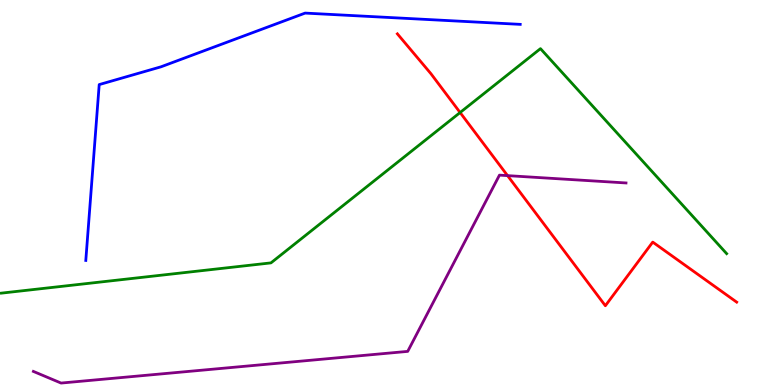[{'lines': ['blue', 'red'], 'intersections': []}, {'lines': ['green', 'red'], 'intersections': [{'x': 5.94, 'y': 7.08}]}, {'lines': ['purple', 'red'], 'intersections': [{'x': 6.55, 'y': 5.44}]}, {'lines': ['blue', 'green'], 'intersections': []}, {'lines': ['blue', 'purple'], 'intersections': []}, {'lines': ['green', 'purple'], 'intersections': []}]